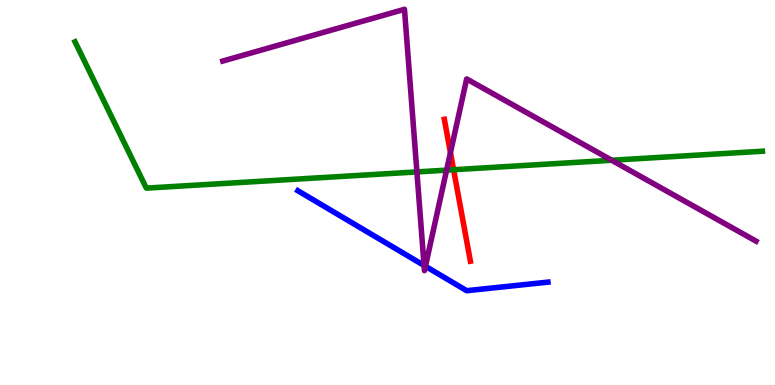[{'lines': ['blue', 'red'], 'intersections': []}, {'lines': ['green', 'red'], 'intersections': [{'x': 5.85, 'y': 5.59}]}, {'lines': ['purple', 'red'], 'intersections': [{'x': 5.81, 'y': 6.04}]}, {'lines': ['blue', 'green'], 'intersections': []}, {'lines': ['blue', 'purple'], 'intersections': [{'x': 5.47, 'y': 3.11}, {'x': 5.49, 'y': 3.08}]}, {'lines': ['green', 'purple'], 'intersections': [{'x': 5.38, 'y': 5.53}, {'x': 5.76, 'y': 5.58}, {'x': 7.89, 'y': 5.84}]}]